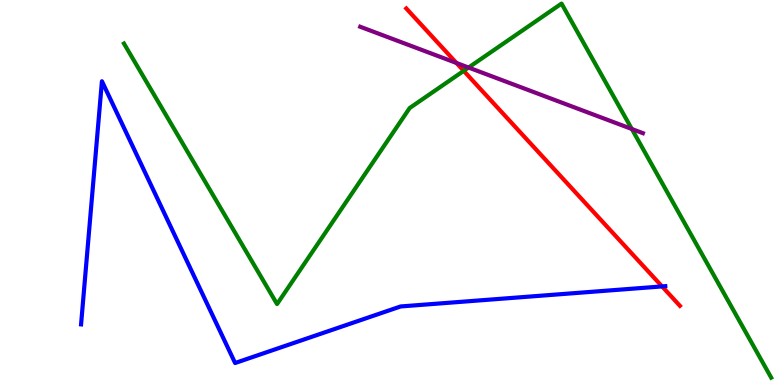[{'lines': ['blue', 'red'], 'intersections': [{'x': 8.54, 'y': 2.56}]}, {'lines': ['green', 'red'], 'intersections': [{'x': 5.98, 'y': 8.16}]}, {'lines': ['purple', 'red'], 'intersections': [{'x': 5.89, 'y': 8.36}]}, {'lines': ['blue', 'green'], 'intersections': []}, {'lines': ['blue', 'purple'], 'intersections': []}, {'lines': ['green', 'purple'], 'intersections': [{'x': 6.05, 'y': 8.25}, {'x': 8.15, 'y': 6.65}]}]